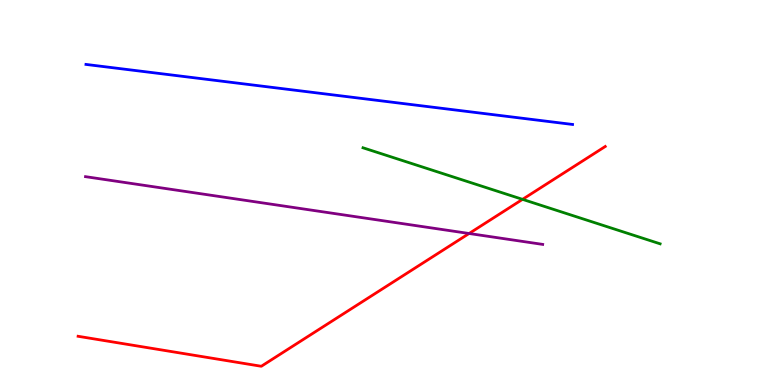[{'lines': ['blue', 'red'], 'intersections': []}, {'lines': ['green', 'red'], 'intersections': [{'x': 6.74, 'y': 4.82}]}, {'lines': ['purple', 'red'], 'intersections': [{'x': 6.05, 'y': 3.94}]}, {'lines': ['blue', 'green'], 'intersections': []}, {'lines': ['blue', 'purple'], 'intersections': []}, {'lines': ['green', 'purple'], 'intersections': []}]